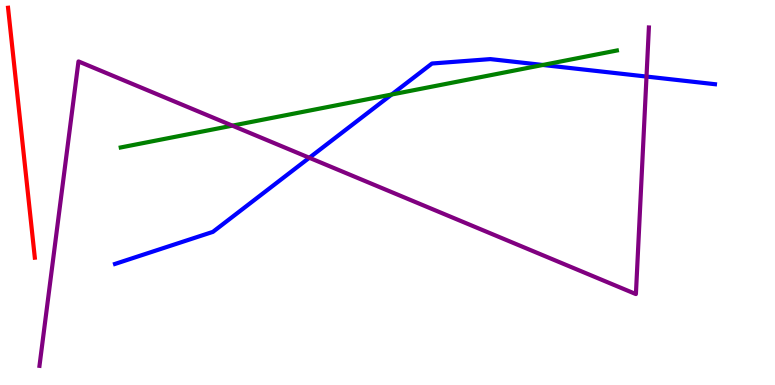[{'lines': ['blue', 'red'], 'intersections': []}, {'lines': ['green', 'red'], 'intersections': []}, {'lines': ['purple', 'red'], 'intersections': []}, {'lines': ['blue', 'green'], 'intersections': [{'x': 5.05, 'y': 7.54}, {'x': 7.0, 'y': 8.31}]}, {'lines': ['blue', 'purple'], 'intersections': [{'x': 3.99, 'y': 5.9}, {'x': 8.34, 'y': 8.01}]}, {'lines': ['green', 'purple'], 'intersections': [{'x': 3.0, 'y': 6.74}]}]